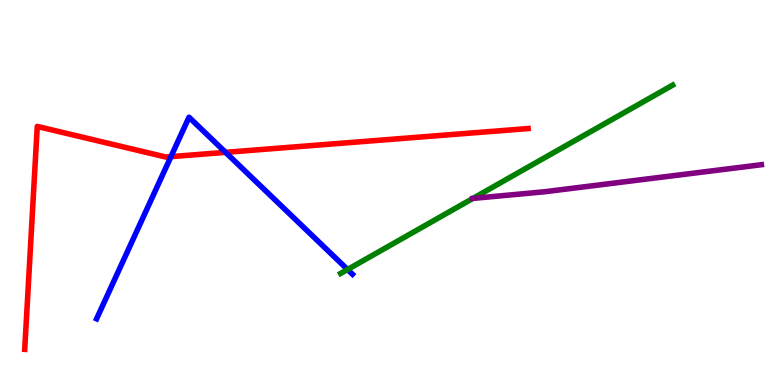[{'lines': ['blue', 'red'], 'intersections': [{'x': 2.21, 'y': 5.93}, {'x': 2.91, 'y': 6.04}]}, {'lines': ['green', 'red'], 'intersections': []}, {'lines': ['purple', 'red'], 'intersections': []}, {'lines': ['blue', 'green'], 'intersections': [{'x': 4.48, 'y': 3.0}]}, {'lines': ['blue', 'purple'], 'intersections': []}, {'lines': ['green', 'purple'], 'intersections': [{'x': 6.1, 'y': 4.85}]}]